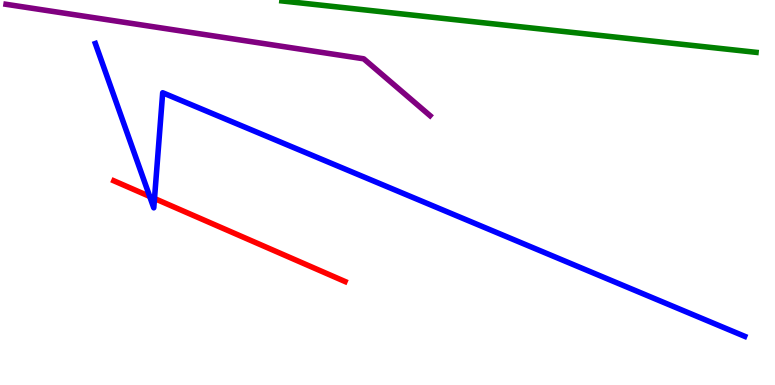[{'lines': ['blue', 'red'], 'intersections': [{'x': 1.93, 'y': 4.9}, {'x': 1.99, 'y': 4.84}]}, {'lines': ['green', 'red'], 'intersections': []}, {'lines': ['purple', 'red'], 'intersections': []}, {'lines': ['blue', 'green'], 'intersections': []}, {'lines': ['blue', 'purple'], 'intersections': []}, {'lines': ['green', 'purple'], 'intersections': []}]